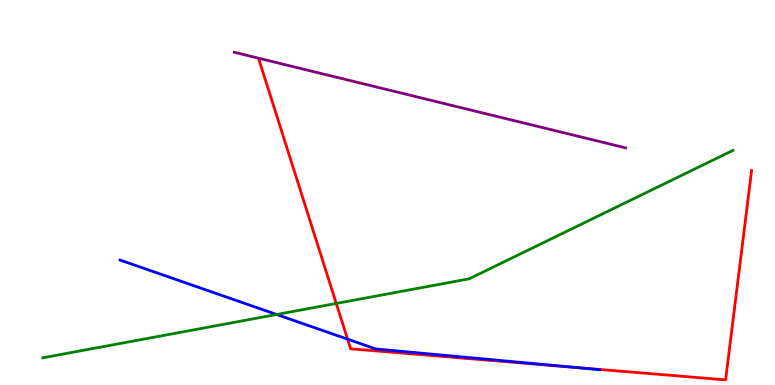[{'lines': ['blue', 'red'], 'intersections': [{'x': 4.48, 'y': 1.19}, {'x': 7.41, 'y': 0.459}]}, {'lines': ['green', 'red'], 'intersections': [{'x': 4.34, 'y': 2.12}]}, {'lines': ['purple', 'red'], 'intersections': []}, {'lines': ['blue', 'green'], 'intersections': [{'x': 3.57, 'y': 1.83}]}, {'lines': ['blue', 'purple'], 'intersections': []}, {'lines': ['green', 'purple'], 'intersections': []}]